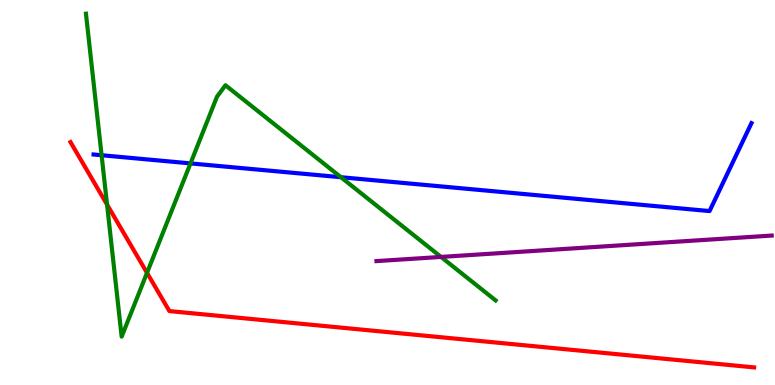[{'lines': ['blue', 'red'], 'intersections': []}, {'lines': ['green', 'red'], 'intersections': [{'x': 1.38, 'y': 4.69}, {'x': 1.9, 'y': 2.91}]}, {'lines': ['purple', 'red'], 'intersections': []}, {'lines': ['blue', 'green'], 'intersections': [{'x': 1.31, 'y': 5.97}, {'x': 2.46, 'y': 5.76}, {'x': 4.4, 'y': 5.4}]}, {'lines': ['blue', 'purple'], 'intersections': []}, {'lines': ['green', 'purple'], 'intersections': [{'x': 5.69, 'y': 3.33}]}]